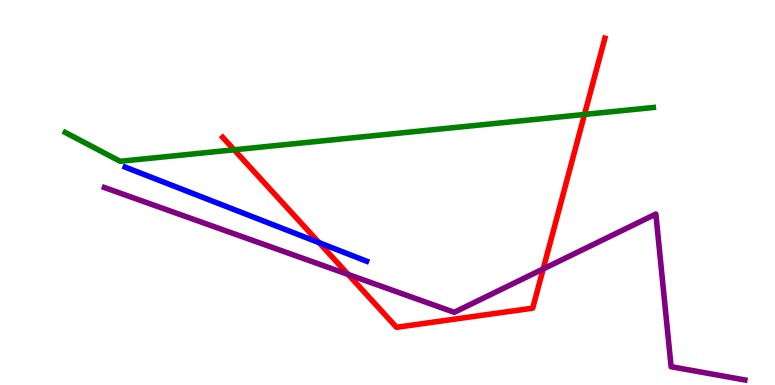[{'lines': ['blue', 'red'], 'intersections': [{'x': 4.12, 'y': 3.7}]}, {'lines': ['green', 'red'], 'intersections': [{'x': 3.02, 'y': 6.11}, {'x': 7.54, 'y': 7.03}]}, {'lines': ['purple', 'red'], 'intersections': [{'x': 4.49, 'y': 2.87}, {'x': 7.01, 'y': 3.01}]}, {'lines': ['blue', 'green'], 'intersections': []}, {'lines': ['blue', 'purple'], 'intersections': []}, {'lines': ['green', 'purple'], 'intersections': []}]